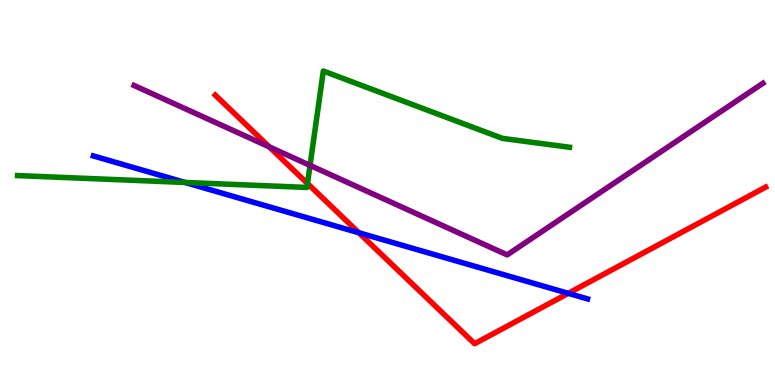[{'lines': ['blue', 'red'], 'intersections': [{'x': 4.63, 'y': 3.95}, {'x': 7.33, 'y': 2.38}]}, {'lines': ['green', 'red'], 'intersections': [{'x': 3.97, 'y': 5.23}]}, {'lines': ['purple', 'red'], 'intersections': [{'x': 3.47, 'y': 6.19}]}, {'lines': ['blue', 'green'], 'intersections': [{'x': 2.39, 'y': 5.26}]}, {'lines': ['blue', 'purple'], 'intersections': []}, {'lines': ['green', 'purple'], 'intersections': [{'x': 4.0, 'y': 5.7}]}]